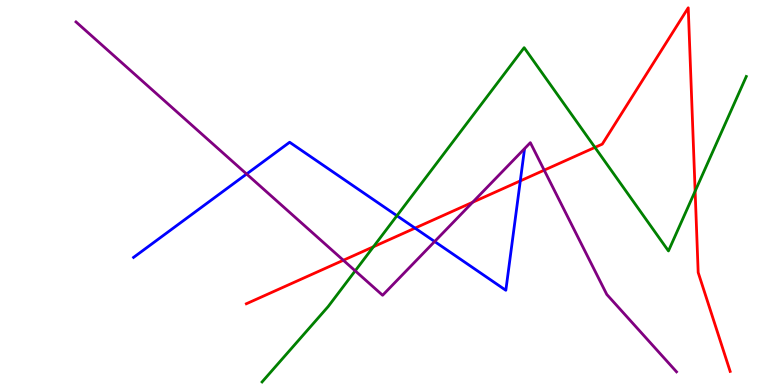[{'lines': ['blue', 'red'], 'intersections': [{'x': 5.36, 'y': 4.08}, {'x': 6.71, 'y': 5.3}]}, {'lines': ['green', 'red'], 'intersections': [{'x': 4.82, 'y': 3.59}, {'x': 7.68, 'y': 6.17}, {'x': 8.97, 'y': 5.03}]}, {'lines': ['purple', 'red'], 'intersections': [{'x': 4.43, 'y': 3.24}, {'x': 6.1, 'y': 4.75}, {'x': 7.02, 'y': 5.58}]}, {'lines': ['blue', 'green'], 'intersections': [{'x': 5.12, 'y': 4.4}]}, {'lines': ['blue', 'purple'], 'intersections': [{'x': 3.18, 'y': 5.48}, {'x': 5.61, 'y': 3.73}]}, {'lines': ['green', 'purple'], 'intersections': [{'x': 4.58, 'y': 2.97}]}]